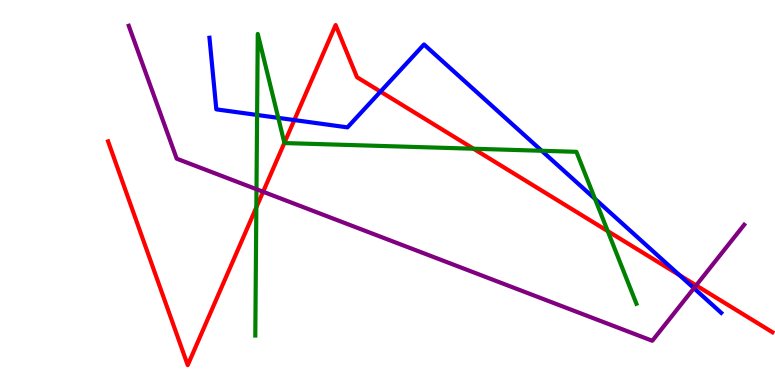[{'lines': ['blue', 'red'], 'intersections': [{'x': 3.8, 'y': 6.88}, {'x': 4.91, 'y': 7.62}, {'x': 8.77, 'y': 2.85}]}, {'lines': ['green', 'red'], 'intersections': [{'x': 3.31, 'y': 4.61}, {'x': 3.67, 'y': 6.29}, {'x': 6.11, 'y': 6.14}, {'x': 7.84, 'y': 4.0}]}, {'lines': ['purple', 'red'], 'intersections': [{'x': 3.4, 'y': 5.02}, {'x': 8.98, 'y': 2.59}]}, {'lines': ['blue', 'green'], 'intersections': [{'x': 3.32, 'y': 7.01}, {'x': 3.59, 'y': 6.94}, {'x': 6.99, 'y': 6.08}, {'x': 7.68, 'y': 4.83}]}, {'lines': ['blue', 'purple'], 'intersections': [{'x': 8.95, 'y': 2.51}]}, {'lines': ['green', 'purple'], 'intersections': [{'x': 3.31, 'y': 5.09}]}]